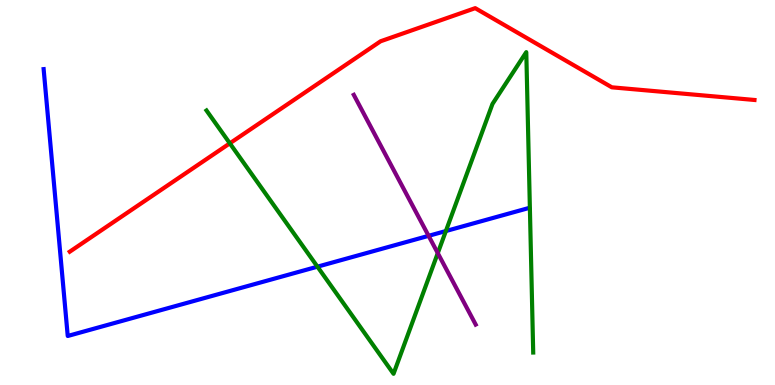[{'lines': ['blue', 'red'], 'intersections': []}, {'lines': ['green', 'red'], 'intersections': [{'x': 2.97, 'y': 6.28}]}, {'lines': ['purple', 'red'], 'intersections': []}, {'lines': ['blue', 'green'], 'intersections': [{'x': 4.1, 'y': 3.07}, {'x': 5.75, 'y': 4.0}]}, {'lines': ['blue', 'purple'], 'intersections': [{'x': 5.53, 'y': 3.87}]}, {'lines': ['green', 'purple'], 'intersections': [{'x': 5.65, 'y': 3.43}]}]